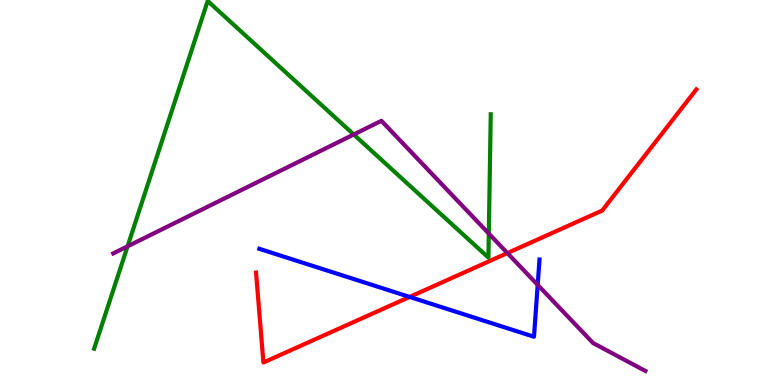[{'lines': ['blue', 'red'], 'intersections': [{'x': 5.29, 'y': 2.29}]}, {'lines': ['green', 'red'], 'intersections': []}, {'lines': ['purple', 'red'], 'intersections': [{'x': 6.55, 'y': 3.43}]}, {'lines': ['blue', 'green'], 'intersections': []}, {'lines': ['blue', 'purple'], 'intersections': [{'x': 6.94, 'y': 2.6}]}, {'lines': ['green', 'purple'], 'intersections': [{'x': 1.65, 'y': 3.6}, {'x': 4.56, 'y': 6.51}, {'x': 6.31, 'y': 3.93}]}]